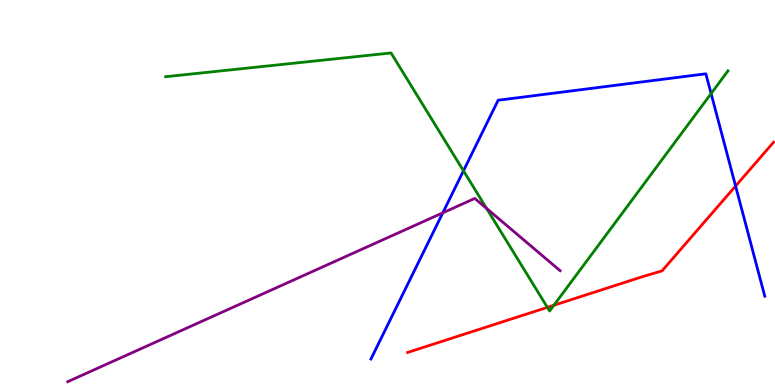[{'lines': ['blue', 'red'], 'intersections': [{'x': 9.49, 'y': 5.17}]}, {'lines': ['green', 'red'], 'intersections': [{'x': 7.06, 'y': 2.02}, {'x': 7.15, 'y': 2.07}]}, {'lines': ['purple', 'red'], 'intersections': []}, {'lines': ['blue', 'green'], 'intersections': [{'x': 5.98, 'y': 5.56}, {'x': 9.18, 'y': 7.57}]}, {'lines': ['blue', 'purple'], 'intersections': [{'x': 5.71, 'y': 4.47}]}, {'lines': ['green', 'purple'], 'intersections': [{'x': 6.28, 'y': 4.59}]}]